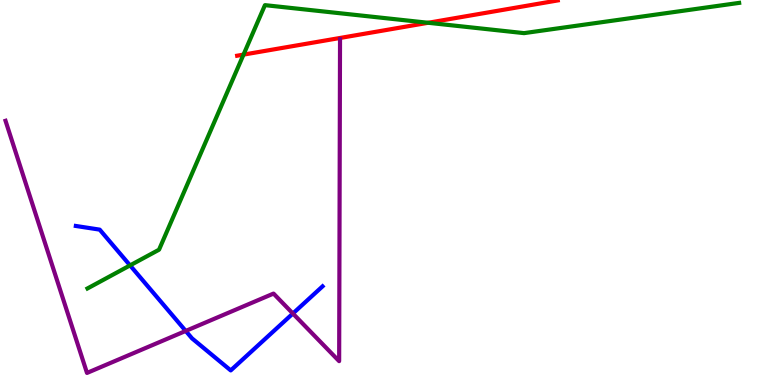[{'lines': ['blue', 'red'], 'intersections': []}, {'lines': ['green', 'red'], 'intersections': [{'x': 3.14, 'y': 8.58}, {'x': 5.52, 'y': 9.41}]}, {'lines': ['purple', 'red'], 'intersections': []}, {'lines': ['blue', 'green'], 'intersections': [{'x': 1.68, 'y': 3.11}]}, {'lines': ['blue', 'purple'], 'intersections': [{'x': 2.4, 'y': 1.4}, {'x': 3.78, 'y': 1.86}]}, {'lines': ['green', 'purple'], 'intersections': []}]